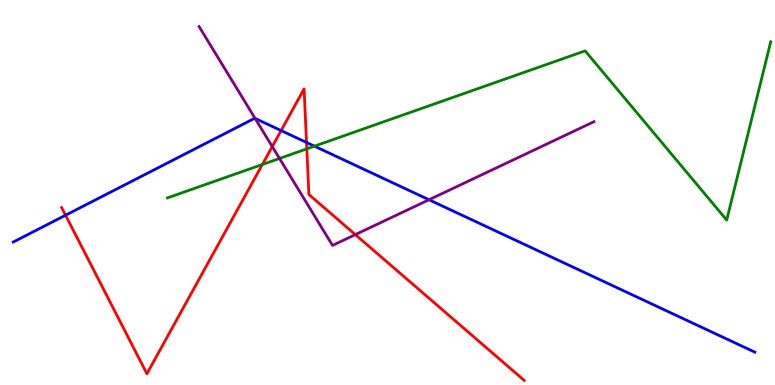[{'lines': ['blue', 'red'], 'intersections': [{'x': 0.846, 'y': 4.41}, {'x': 3.63, 'y': 6.61}, {'x': 3.96, 'y': 6.3}]}, {'lines': ['green', 'red'], 'intersections': [{'x': 3.39, 'y': 5.73}, {'x': 3.96, 'y': 6.13}]}, {'lines': ['purple', 'red'], 'intersections': [{'x': 3.51, 'y': 6.19}, {'x': 4.59, 'y': 3.91}]}, {'lines': ['blue', 'green'], 'intersections': [{'x': 4.06, 'y': 6.2}]}, {'lines': ['blue', 'purple'], 'intersections': [{'x': 3.29, 'y': 6.92}, {'x': 5.54, 'y': 4.81}]}, {'lines': ['green', 'purple'], 'intersections': [{'x': 3.61, 'y': 5.88}]}]